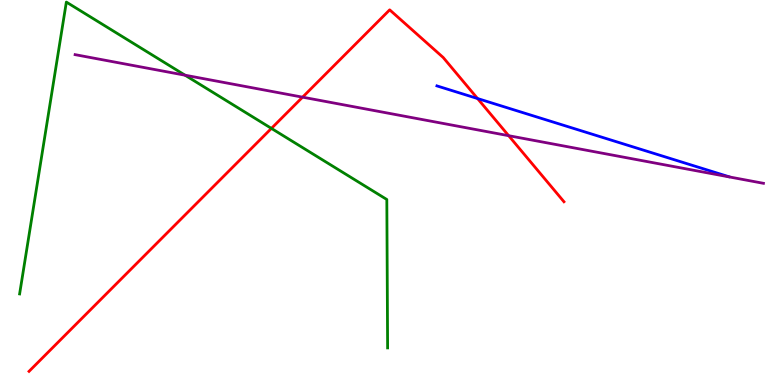[{'lines': ['blue', 'red'], 'intersections': [{'x': 6.16, 'y': 7.44}]}, {'lines': ['green', 'red'], 'intersections': [{'x': 3.5, 'y': 6.66}]}, {'lines': ['purple', 'red'], 'intersections': [{'x': 3.9, 'y': 7.48}, {'x': 6.56, 'y': 6.48}]}, {'lines': ['blue', 'green'], 'intersections': []}, {'lines': ['blue', 'purple'], 'intersections': []}, {'lines': ['green', 'purple'], 'intersections': [{'x': 2.39, 'y': 8.05}]}]